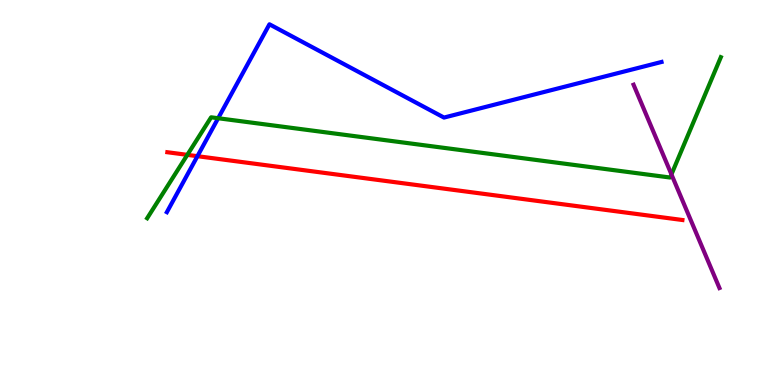[{'lines': ['blue', 'red'], 'intersections': [{'x': 2.55, 'y': 5.94}]}, {'lines': ['green', 'red'], 'intersections': [{'x': 2.42, 'y': 5.98}]}, {'lines': ['purple', 'red'], 'intersections': []}, {'lines': ['blue', 'green'], 'intersections': [{'x': 2.81, 'y': 6.93}]}, {'lines': ['blue', 'purple'], 'intersections': []}, {'lines': ['green', 'purple'], 'intersections': [{'x': 8.66, 'y': 5.47}]}]